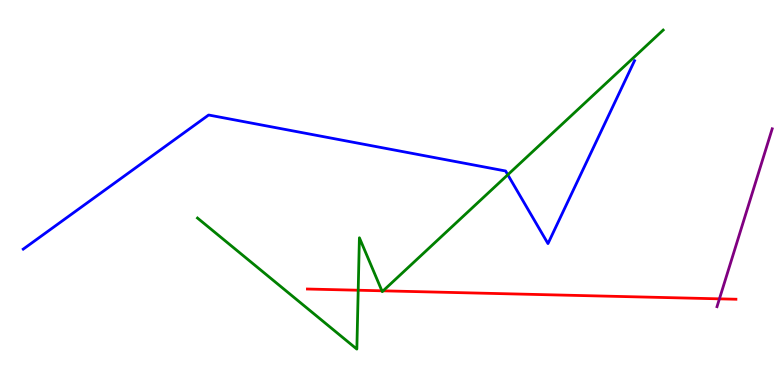[{'lines': ['blue', 'red'], 'intersections': []}, {'lines': ['green', 'red'], 'intersections': [{'x': 4.62, 'y': 2.46}, {'x': 4.93, 'y': 2.45}, {'x': 4.94, 'y': 2.45}]}, {'lines': ['purple', 'red'], 'intersections': [{'x': 9.28, 'y': 2.24}]}, {'lines': ['blue', 'green'], 'intersections': [{'x': 6.55, 'y': 5.46}]}, {'lines': ['blue', 'purple'], 'intersections': []}, {'lines': ['green', 'purple'], 'intersections': []}]